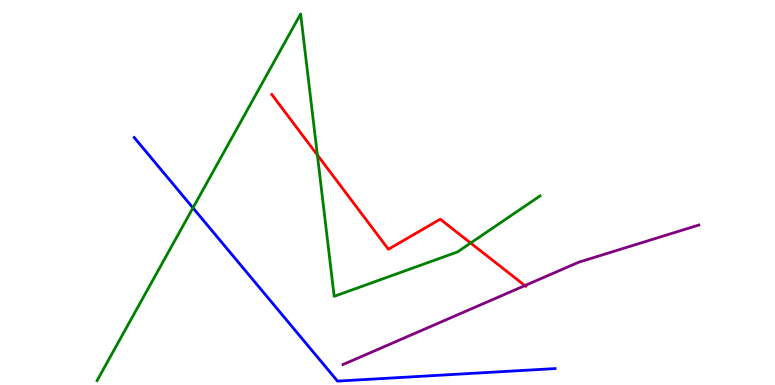[{'lines': ['blue', 'red'], 'intersections': []}, {'lines': ['green', 'red'], 'intersections': [{'x': 4.1, 'y': 5.97}, {'x': 6.07, 'y': 3.69}]}, {'lines': ['purple', 'red'], 'intersections': [{'x': 6.77, 'y': 2.58}]}, {'lines': ['blue', 'green'], 'intersections': [{'x': 2.49, 'y': 4.6}]}, {'lines': ['blue', 'purple'], 'intersections': []}, {'lines': ['green', 'purple'], 'intersections': []}]